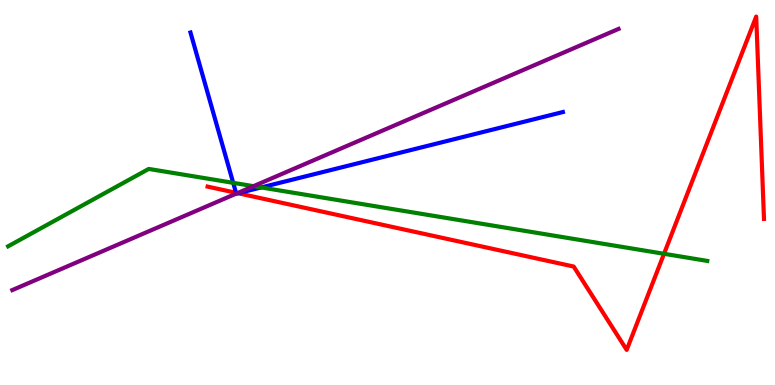[{'lines': ['blue', 'red'], 'intersections': [{'x': 3.05, 'y': 4.99}, {'x': 3.07, 'y': 4.98}]}, {'lines': ['green', 'red'], 'intersections': [{'x': 8.57, 'y': 3.41}]}, {'lines': ['purple', 'red'], 'intersections': [{'x': 3.06, 'y': 4.98}]}, {'lines': ['blue', 'green'], 'intersections': [{'x': 3.01, 'y': 5.25}, {'x': 3.37, 'y': 5.13}]}, {'lines': ['blue', 'purple'], 'intersections': [{'x': 3.05, 'y': 4.97}]}, {'lines': ['green', 'purple'], 'intersections': [{'x': 3.27, 'y': 5.16}]}]